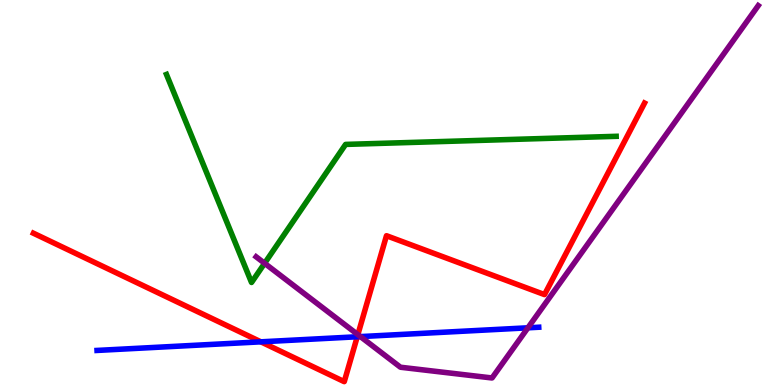[{'lines': ['blue', 'red'], 'intersections': [{'x': 3.37, 'y': 1.12}, {'x': 4.61, 'y': 1.25}]}, {'lines': ['green', 'red'], 'intersections': []}, {'lines': ['purple', 'red'], 'intersections': [{'x': 4.62, 'y': 1.31}]}, {'lines': ['blue', 'green'], 'intersections': []}, {'lines': ['blue', 'purple'], 'intersections': [{'x': 4.65, 'y': 1.26}, {'x': 6.81, 'y': 1.49}]}, {'lines': ['green', 'purple'], 'intersections': [{'x': 3.41, 'y': 3.16}]}]